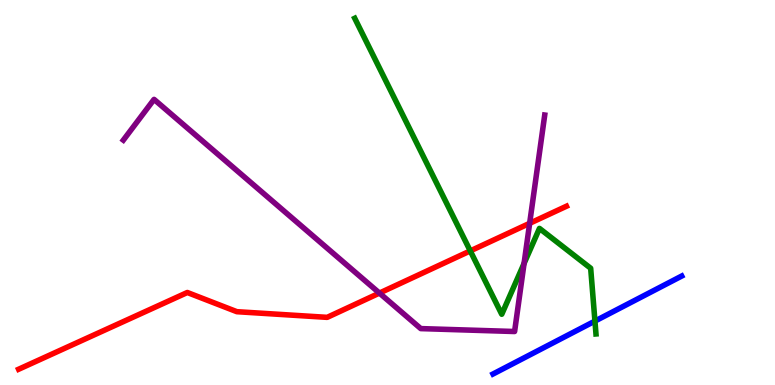[{'lines': ['blue', 'red'], 'intersections': []}, {'lines': ['green', 'red'], 'intersections': [{'x': 6.07, 'y': 3.48}]}, {'lines': ['purple', 'red'], 'intersections': [{'x': 4.9, 'y': 2.39}, {'x': 6.83, 'y': 4.2}]}, {'lines': ['blue', 'green'], 'intersections': [{'x': 7.68, 'y': 1.66}]}, {'lines': ['blue', 'purple'], 'intersections': []}, {'lines': ['green', 'purple'], 'intersections': [{'x': 6.76, 'y': 3.16}]}]